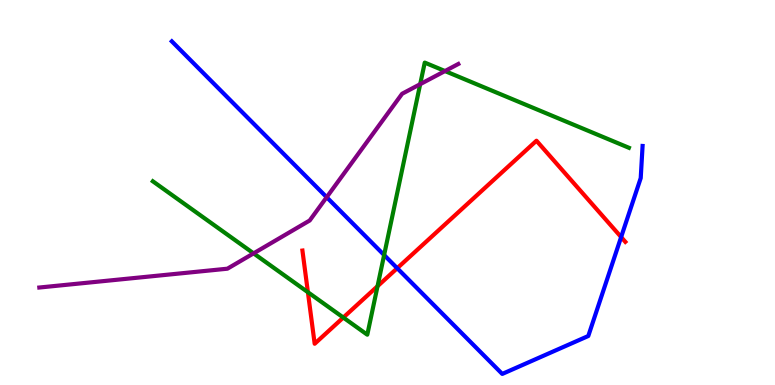[{'lines': ['blue', 'red'], 'intersections': [{'x': 5.13, 'y': 3.03}, {'x': 8.01, 'y': 3.84}]}, {'lines': ['green', 'red'], 'intersections': [{'x': 3.97, 'y': 2.41}, {'x': 4.43, 'y': 1.75}, {'x': 4.87, 'y': 2.57}]}, {'lines': ['purple', 'red'], 'intersections': []}, {'lines': ['blue', 'green'], 'intersections': [{'x': 4.96, 'y': 3.38}]}, {'lines': ['blue', 'purple'], 'intersections': [{'x': 4.22, 'y': 4.88}]}, {'lines': ['green', 'purple'], 'intersections': [{'x': 3.27, 'y': 3.42}, {'x': 5.42, 'y': 7.81}, {'x': 5.74, 'y': 8.15}]}]